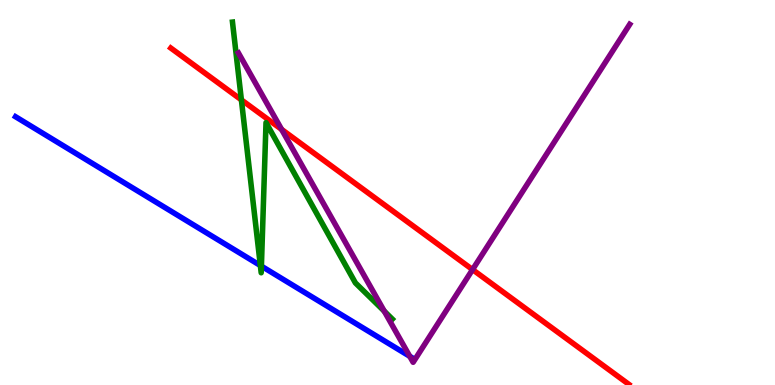[{'lines': ['blue', 'red'], 'intersections': []}, {'lines': ['green', 'red'], 'intersections': [{'x': 3.11, 'y': 7.41}]}, {'lines': ['purple', 'red'], 'intersections': [{'x': 3.63, 'y': 6.64}, {'x': 6.1, 'y': 3.0}]}, {'lines': ['blue', 'green'], 'intersections': [{'x': 3.36, 'y': 3.1}, {'x': 3.37, 'y': 3.09}]}, {'lines': ['blue', 'purple'], 'intersections': [{'x': 5.29, 'y': 0.745}]}, {'lines': ['green', 'purple'], 'intersections': [{'x': 4.96, 'y': 1.92}]}]